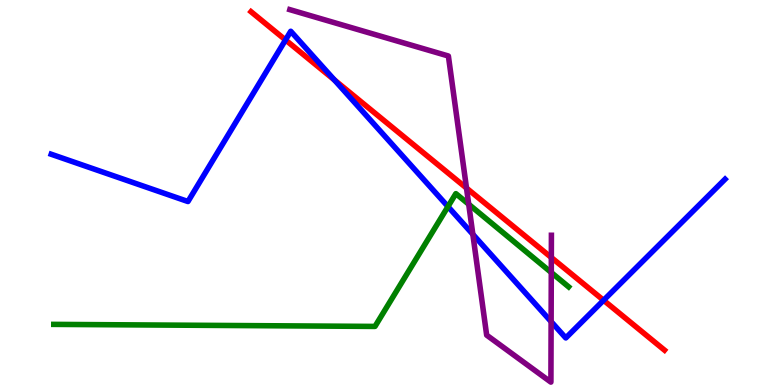[{'lines': ['blue', 'red'], 'intersections': [{'x': 3.68, 'y': 8.96}, {'x': 4.32, 'y': 7.92}, {'x': 7.79, 'y': 2.2}]}, {'lines': ['green', 'red'], 'intersections': []}, {'lines': ['purple', 'red'], 'intersections': [{'x': 6.02, 'y': 5.11}, {'x': 7.11, 'y': 3.31}]}, {'lines': ['blue', 'green'], 'intersections': [{'x': 5.78, 'y': 4.63}]}, {'lines': ['blue', 'purple'], 'intersections': [{'x': 6.1, 'y': 3.91}, {'x': 7.11, 'y': 1.65}]}, {'lines': ['green', 'purple'], 'intersections': [{'x': 6.05, 'y': 4.69}, {'x': 7.11, 'y': 2.92}]}]